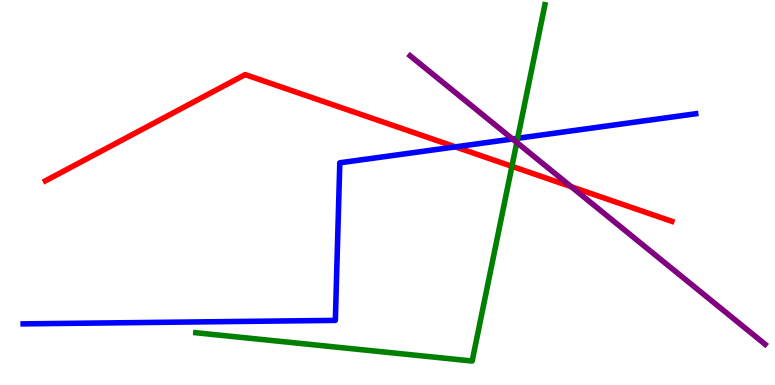[{'lines': ['blue', 'red'], 'intersections': [{'x': 5.88, 'y': 6.19}]}, {'lines': ['green', 'red'], 'intersections': [{'x': 6.61, 'y': 5.68}]}, {'lines': ['purple', 'red'], 'intersections': [{'x': 7.37, 'y': 5.15}]}, {'lines': ['blue', 'green'], 'intersections': [{'x': 6.68, 'y': 6.41}]}, {'lines': ['blue', 'purple'], 'intersections': [{'x': 6.61, 'y': 6.39}]}, {'lines': ['green', 'purple'], 'intersections': [{'x': 6.67, 'y': 6.3}]}]